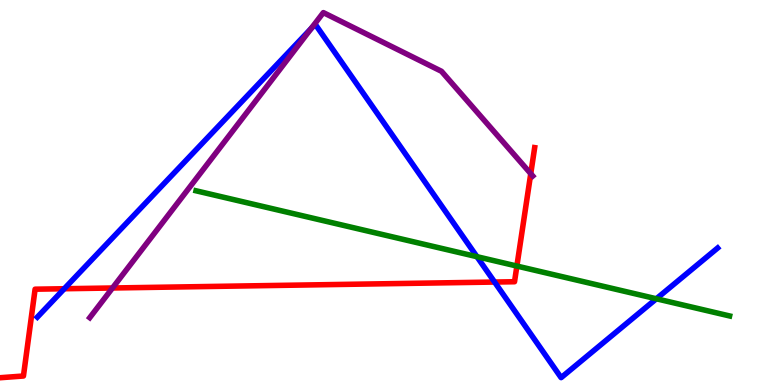[{'lines': ['blue', 'red'], 'intersections': [{'x': 0.829, 'y': 2.5}, {'x': 6.38, 'y': 2.67}]}, {'lines': ['green', 'red'], 'intersections': [{'x': 6.67, 'y': 3.09}]}, {'lines': ['purple', 'red'], 'intersections': [{'x': 1.45, 'y': 2.52}, {'x': 6.85, 'y': 5.49}]}, {'lines': ['blue', 'green'], 'intersections': [{'x': 6.15, 'y': 3.33}, {'x': 8.47, 'y': 2.24}]}, {'lines': ['blue', 'purple'], 'intersections': [{'x': 4.02, 'y': 9.26}]}, {'lines': ['green', 'purple'], 'intersections': []}]